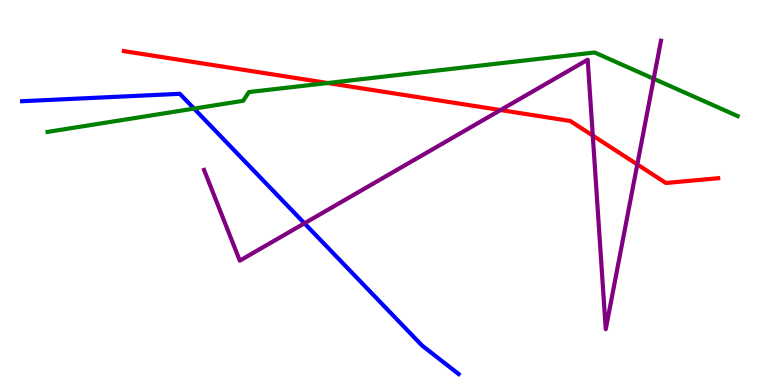[{'lines': ['blue', 'red'], 'intersections': []}, {'lines': ['green', 'red'], 'intersections': [{'x': 4.23, 'y': 7.84}]}, {'lines': ['purple', 'red'], 'intersections': [{'x': 6.46, 'y': 7.14}, {'x': 7.65, 'y': 6.48}, {'x': 8.22, 'y': 5.73}]}, {'lines': ['blue', 'green'], 'intersections': [{'x': 2.5, 'y': 7.18}]}, {'lines': ['blue', 'purple'], 'intersections': [{'x': 3.93, 'y': 4.2}]}, {'lines': ['green', 'purple'], 'intersections': [{'x': 8.43, 'y': 7.95}]}]